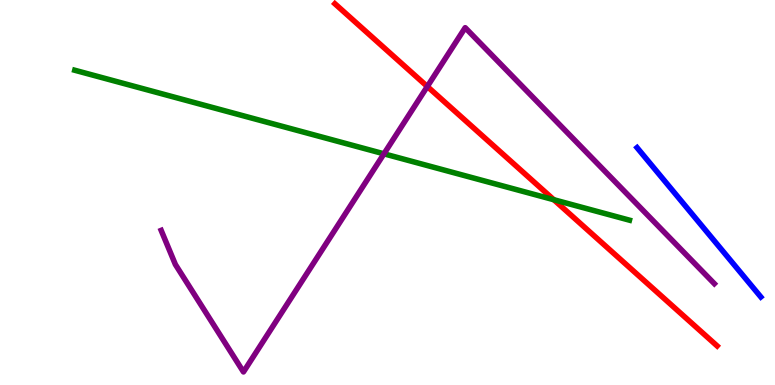[{'lines': ['blue', 'red'], 'intersections': []}, {'lines': ['green', 'red'], 'intersections': [{'x': 7.15, 'y': 4.81}]}, {'lines': ['purple', 'red'], 'intersections': [{'x': 5.51, 'y': 7.75}]}, {'lines': ['blue', 'green'], 'intersections': []}, {'lines': ['blue', 'purple'], 'intersections': []}, {'lines': ['green', 'purple'], 'intersections': [{'x': 4.95, 'y': 6.0}]}]